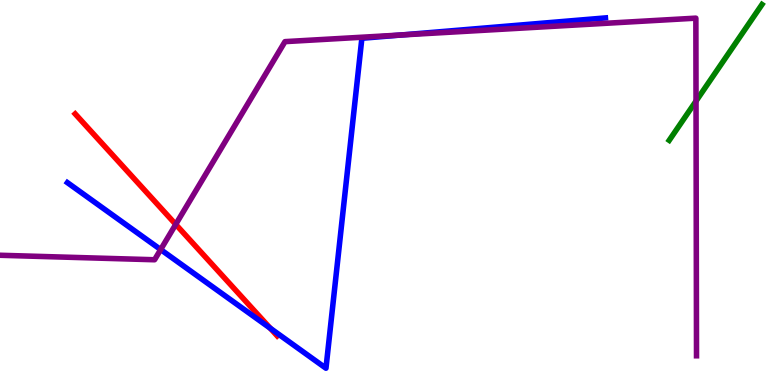[{'lines': ['blue', 'red'], 'intersections': [{'x': 3.49, 'y': 1.47}]}, {'lines': ['green', 'red'], 'intersections': []}, {'lines': ['purple', 'red'], 'intersections': [{'x': 2.27, 'y': 4.17}]}, {'lines': ['blue', 'green'], 'intersections': []}, {'lines': ['blue', 'purple'], 'intersections': [{'x': 2.07, 'y': 3.52}, {'x': 5.18, 'y': 9.09}]}, {'lines': ['green', 'purple'], 'intersections': [{'x': 8.98, 'y': 7.37}]}]